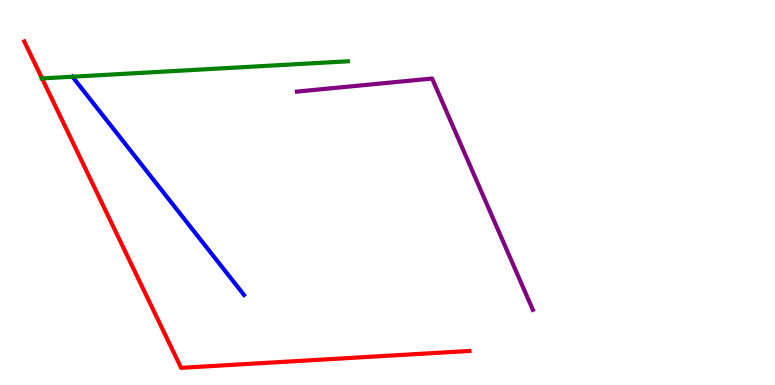[{'lines': ['blue', 'red'], 'intersections': []}, {'lines': ['green', 'red'], 'intersections': [{'x': 0.543, 'y': 7.96}]}, {'lines': ['purple', 'red'], 'intersections': []}, {'lines': ['blue', 'green'], 'intersections': [{'x': 0.935, 'y': 8.01}]}, {'lines': ['blue', 'purple'], 'intersections': []}, {'lines': ['green', 'purple'], 'intersections': []}]